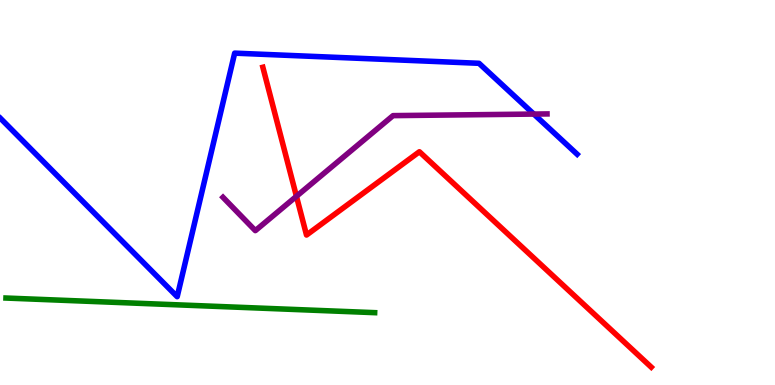[{'lines': ['blue', 'red'], 'intersections': []}, {'lines': ['green', 'red'], 'intersections': []}, {'lines': ['purple', 'red'], 'intersections': [{'x': 3.83, 'y': 4.9}]}, {'lines': ['blue', 'green'], 'intersections': []}, {'lines': ['blue', 'purple'], 'intersections': [{'x': 6.89, 'y': 7.04}]}, {'lines': ['green', 'purple'], 'intersections': []}]